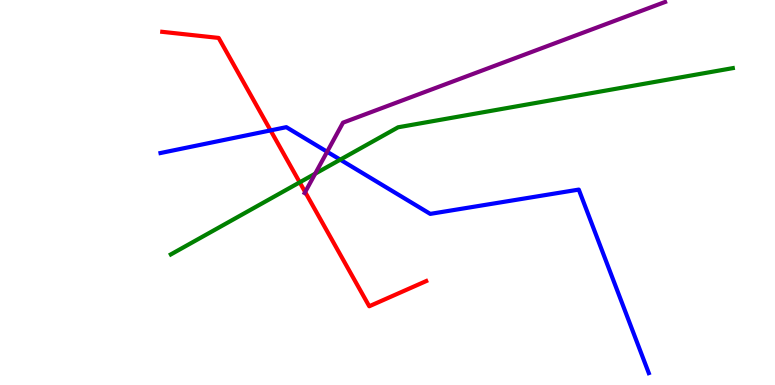[{'lines': ['blue', 'red'], 'intersections': [{'x': 3.49, 'y': 6.61}]}, {'lines': ['green', 'red'], 'intersections': [{'x': 3.87, 'y': 5.26}]}, {'lines': ['purple', 'red'], 'intersections': [{'x': 3.94, 'y': 5.01}]}, {'lines': ['blue', 'green'], 'intersections': [{'x': 4.39, 'y': 5.85}]}, {'lines': ['blue', 'purple'], 'intersections': [{'x': 4.22, 'y': 6.06}]}, {'lines': ['green', 'purple'], 'intersections': [{'x': 4.07, 'y': 5.49}]}]